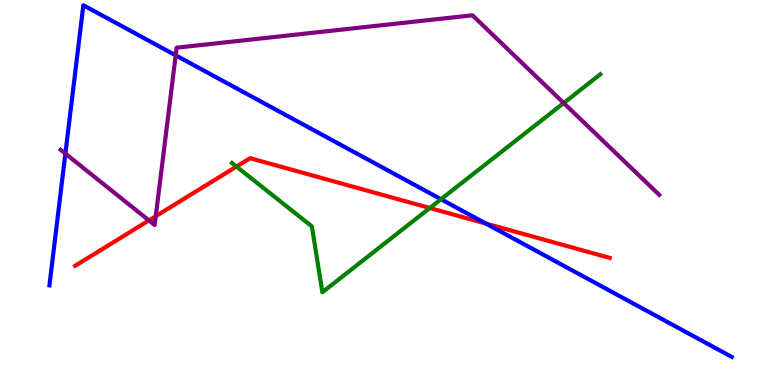[{'lines': ['blue', 'red'], 'intersections': [{'x': 6.27, 'y': 4.19}]}, {'lines': ['green', 'red'], 'intersections': [{'x': 3.05, 'y': 5.67}, {'x': 5.55, 'y': 4.6}]}, {'lines': ['purple', 'red'], 'intersections': [{'x': 1.92, 'y': 4.27}, {'x': 2.01, 'y': 4.38}]}, {'lines': ['blue', 'green'], 'intersections': [{'x': 5.69, 'y': 4.83}]}, {'lines': ['blue', 'purple'], 'intersections': [{'x': 0.844, 'y': 6.01}, {'x': 2.27, 'y': 8.56}]}, {'lines': ['green', 'purple'], 'intersections': [{'x': 7.27, 'y': 7.32}]}]